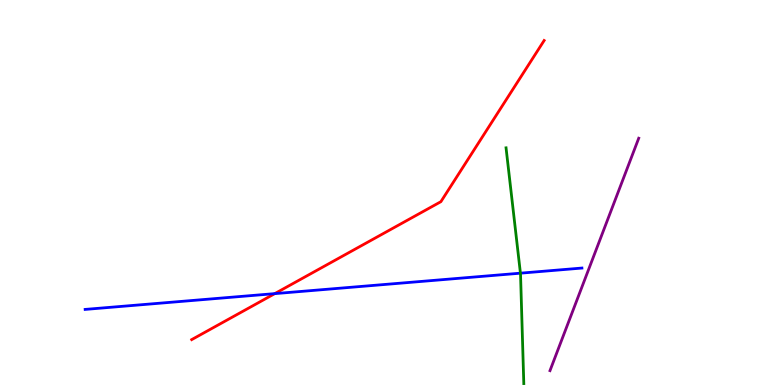[{'lines': ['blue', 'red'], 'intersections': [{'x': 3.55, 'y': 2.37}]}, {'lines': ['green', 'red'], 'intersections': []}, {'lines': ['purple', 'red'], 'intersections': []}, {'lines': ['blue', 'green'], 'intersections': [{'x': 6.72, 'y': 2.9}]}, {'lines': ['blue', 'purple'], 'intersections': []}, {'lines': ['green', 'purple'], 'intersections': []}]